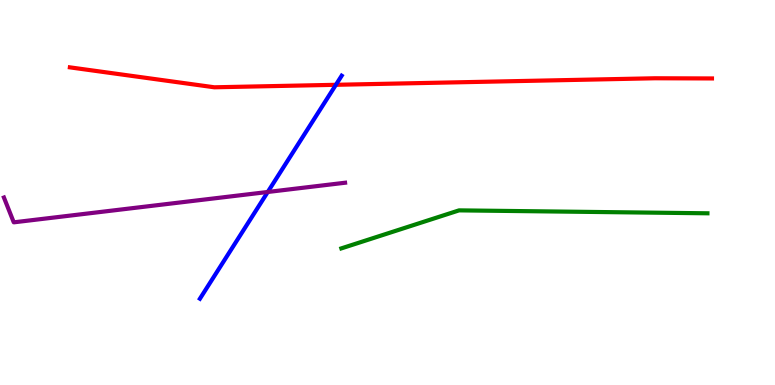[{'lines': ['blue', 'red'], 'intersections': [{'x': 4.33, 'y': 7.8}]}, {'lines': ['green', 'red'], 'intersections': []}, {'lines': ['purple', 'red'], 'intersections': []}, {'lines': ['blue', 'green'], 'intersections': []}, {'lines': ['blue', 'purple'], 'intersections': [{'x': 3.46, 'y': 5.01}]}, {'lines': ['green', 'purple'], 'intersections': []}]